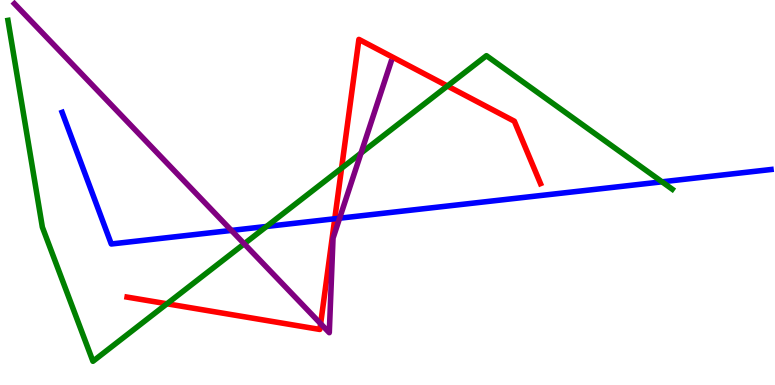[{'lines': ['blue', 'red'], 'intersections': [{'x': 4.32, 'y': 4.32}]}, {'lines': ['green', 'red'], 'intersections': [{'x': 2.15, 'y': 2.11}, {'x': 4.41, 'y': 5.63}, {'x': 5.77, 'y': 7.77}]}, {'lines': ['purple', 'red'], 'intersections': [{'x': 4.14, 'y': 1.59}]}, {'lines': ['blue', 'green'], 'intersections': [{'x': 3.44, 'y': 4.12}, {'x': 8.54, 'y': 5.28}]}, {'lines': ['blue', 'purple'], 'intersections': [{'x': 2.99, 'y': 4.01}, {'x': 4.38, 'y': 4.33}]}, {'lines': ['green', 'purple'], 'intersections': [{'x': 3.15, 'y': 3.67}, {'x': 4.66, 'y': 6.02}]}]